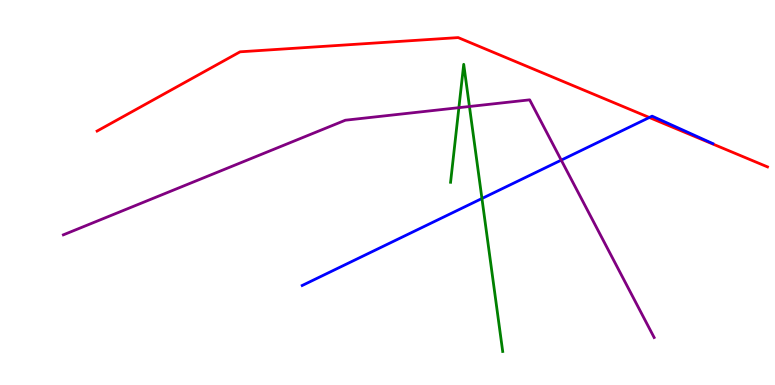[{'lines': ['blue', 'red'], 'intersections': [{'x': 8.38, 'y': 6.95}]}, {'lines': ['green', 'red'], 'intersections': []}, {'lines': ['purple', 'red'], 'intersections': []}, {'lines': ['blue', 'green'], 'intersections': [{'x': 6.22, 'y': 4.84}]}, {'lines': ['blue', 'purple'], 'intersections': [{'x': 7.24, 'y': 5.84}]}, {'lines': ['green', 'purple'], 'intersections': [{'x': 5.92, 'y': 7.2}, {'x': 6.06, 'y': 7.23}]}]